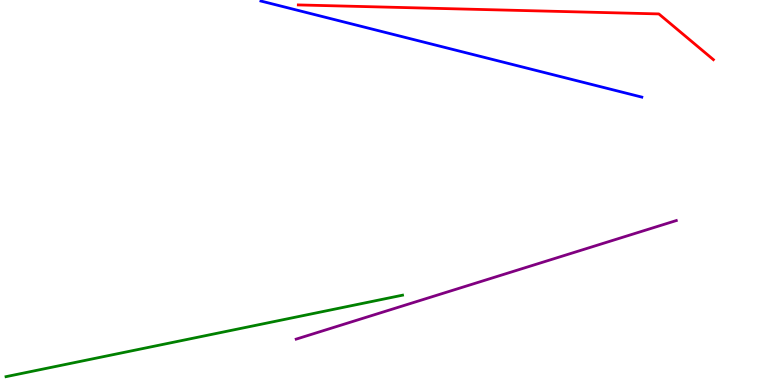[{'lines': ['blue', 'red'], 'intersections': []}, {'lines': ['green', 'red'], 'intersections': []}, {'lines': ['purple', 'red'], 'intersections': []}, {'lines': ['blue', 'green'], 'intersections': []}, {'lines': ['blue', 'purple'], 'intersections': []}, {'lines': ['green', 'purple'], 'intersections': []}]